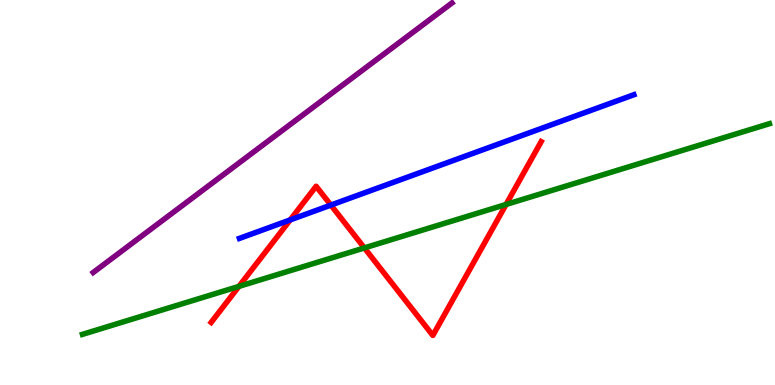[{'lines': ['blue', 'red'], 'intersections': [{'x': 3.74, 'y': 4.29}, {'x': 4.27, 'y': 4.67}]}, {'lines': ['green', 'red'], 'intersections': [{'x': 3.08, 'y': 2.56}, {'x': 4.7, 'y': 3.56}, {'x': 6.53, 'y': 4.69}]}, {'lines': ['purple', 'red'], 'intersections': []}, {'lines': ['blue', 'green'], 'intersections': []}, {'lines': ['blue', 'purple'], 'intersections': []}, {'lines': ['green', 'purple'], 'intersections': []}]